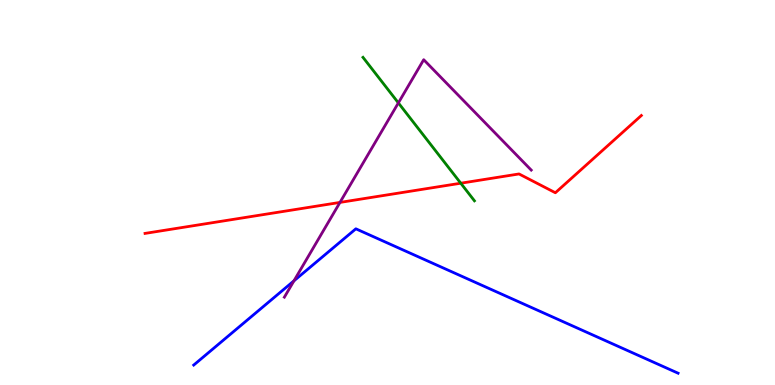[{'lines': ['blue', 'red'], 'intersections': []}, {'lines': ['green', 'red'], 'intersections': [{'x': 5.95, 'y': 5.24}]}, {'lines': ['purple', 'red'], 'intersections': [{'x': 4.39, 'y': 4.74}]}, {'lines': ['blue', 'green'], 'intersections': []}, {'lines': ['blue', 'purple'], 'intersections': [{'x': 3.79, 'y': 2.71}]}, {'lines': ['green', 'purple'], 'intersections': [{'x': 5.14, 'y': 7.33}]}]